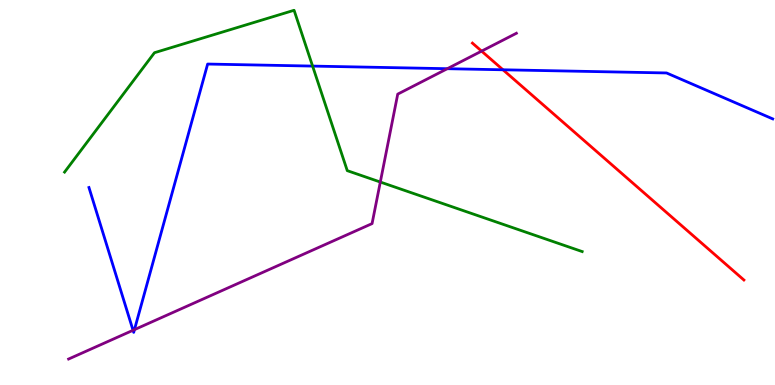[{'lines': ['blue', 'red'], 'intersections': [{'x': 6.49, 'y': 8.19}]}, {'lines': ['green', 'red'], 'intersections': []}, {'lines': ['purple', 'red'], 'intersections': [{'x': 6.21, 'y': 8.67}]}, {'lines': ['blue', 'green'], 'intersections': [{'x': 4.03, 'y': 8.28}]}, {'lines': ['blue', 'purple'], 'intersections': [{'x': 1.72, 'y': 1.42}, {'x': 1.73, 'y': 1.44}, {'x': 5.77, 'y': 8.22}]}, {'lines': ['green', 'purple'], 'intersections': [{'x': 4.91, 'y': 5.27}]}]